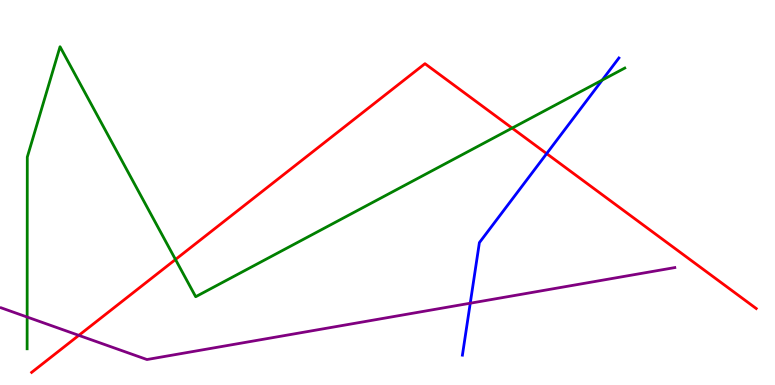[{'lines': ['blue', 'red'], 'intersections': [{'x': 7.05, 'y': 6.01}]}, {'lines': ['green', 'red'], 'intersections': [{'x': 2.26, 'y': 3.26}, {'x': 6.61, 'y': 6.67}]}, {'lines': ['purple', 'red'], 'intersections': [{'x': 1.02, 'y': 1.29}]}, {'lines': ['blue', 'green'], 'intersections': [{'x': 7.77, 'y': 7.92}]}, {'lines': ['blue', 'purple'], 'intersections': [{'x': 6.07, 'y': 2.12}]}, {'lines': ['green', 'purple'], 'intersections': [{'x': 0.35, 'y': 1.77}]}]